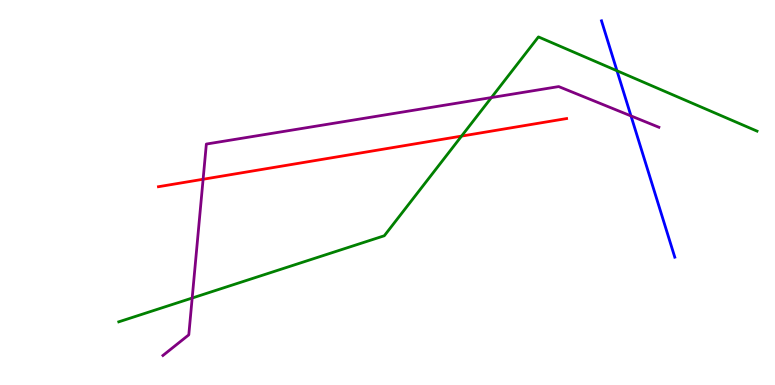[{'lines': ['blue', 'red'], 'intersections': []}, {'lines': ['green', 'red'], 'intersections': [{'x': 5.96, 'y': 6.46}]}, {'lines': ['purple', 'red'], 'intersections': [{'x': 2.62, 'y': 5.34}]}, {'lines': ['blue', 'green'], 'intersections': [{'x': 7.96, 'y': 8.16}]}, {'lines': ['blue', 'purple'], 'intersections': [{'x': 8.14, 'y': 6.99}]}, {'lines': ['green', 'purple'], 'intersections': [{'x': 2.48, 'y': 2.26}, {'x': 6.34, 'y': 7.47}]}]